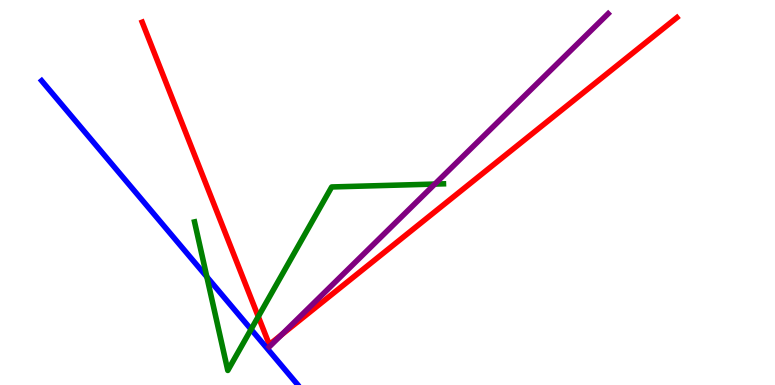[{'lines': ['blue', 'red'], 'intersections': []}, {'lines': ['green', 'red'], 'intersections': [{'x': 3.33, 'y': 1.78}]}, {'lines': ['purple', 'red'], 'intersections': [{'x': 3.63, 'y': 1.3}]}, {'lines': ['blue', 'green'], 'intersections': [{'x': 2.67, 'y': 2.81}, {'x': 3.24, 'y': 1.45}]}, {'lines': ['blue', 'purple'], 'intersections': []}, {'lines': ['green', 'purple'], 'intersections': [{'x': 5.61, 'y': 5.22}]}]